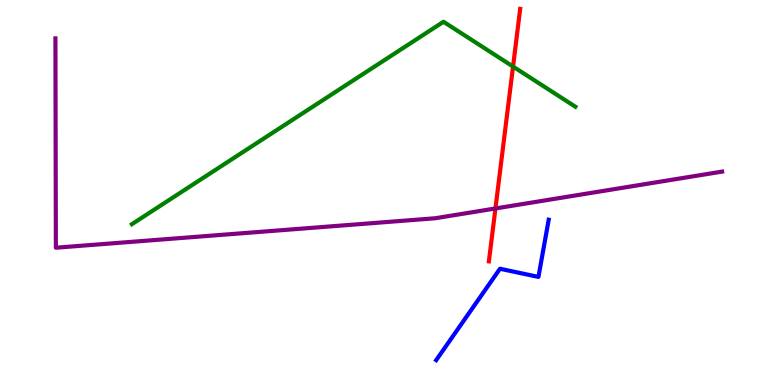[{'lines': ['blue', 'red'], 'intersections': []}, {'lines': ['green', 'red'], 'intersections': [{'x': 6.62, 'y': 8.27}]}, {'lines': ['purple', 'red'], 'intersections': [{'x': 6.39, 'y': 4.59}]}, {'lines': ['blue', 'green'], 'intersections': []}, {'lines': ['blue', 'purple'], 'intersections': []}, {'lines': ['green', 'purple'], 'intersections': []}]